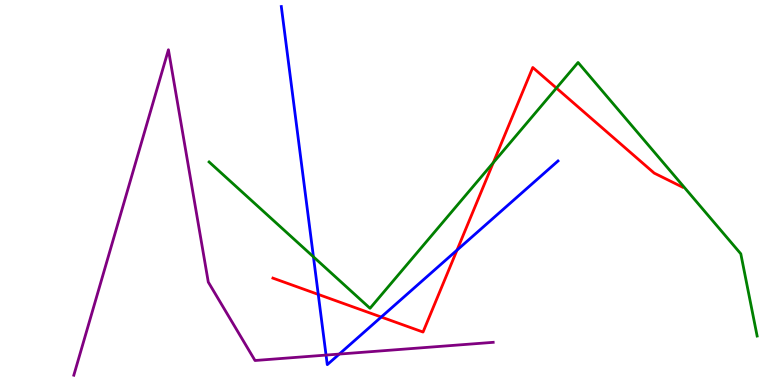[{'lines': ['blue', 'red'], 'intersections': [{'x': 4.11, 'y': 2.35}, {'x': 4.92, 'y': 1.77}, {'x': 5.9, 'y': 3.5}]}, {'lines': ['green', 'red'], 'intersections': [{'x': 6.37, 'y': 5.78}, {'x': 7.18, 'y': 7.71}]}, {'lines': ['purple', 'red'], 'intersections': []}, {'lines': ['blue', 'green'], 'intersections': [{'x': 4.04, 'y': 3.33}]}, {'lines': ['blue', 'purple'], 'intersections': [{'x': 4.21, 'y': 0.777}, {'x': 4.38, 'y': 0.803}]}, {'lines': ['green', 'purple'], 'intersections': []}]